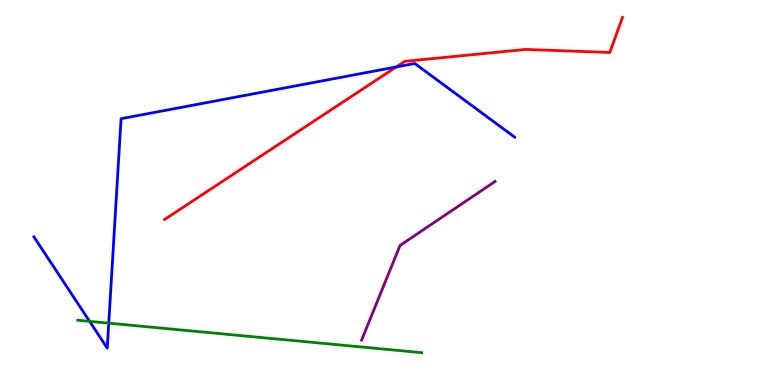[{'lines': ['blue', 'red'], 'intersections': [{'x': 5.11, 'y': 8.26}]}, {'lines': ['green', 'red'], 'intersections': []}, {'lines': ['purple', 'red'], 'intersections': []}, {'lines': ['blue', 'green'], 'intersections': [{'x': 1.16, 'y': 1.65}, {'x': 1.4, 'y': 1.61}]}, {'lines': ['blue', 'purple'], 'intersections': []}, {'lines': ['green', 'purple'], 'intersections': []}]